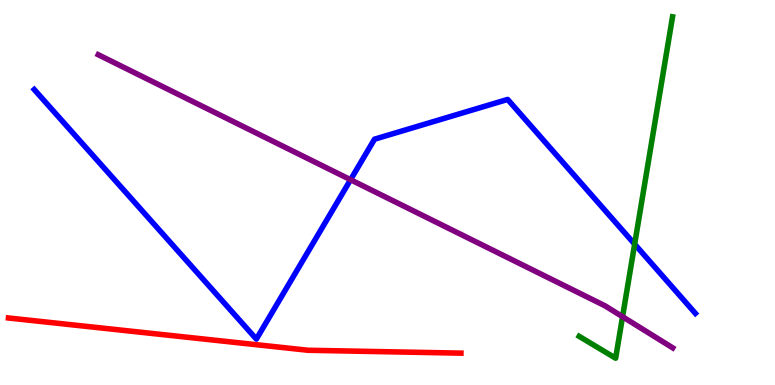[{'lines': ['blue', 'red'], 'intersections': []}, {'lines': ['green', 'red'], 'intersections': []}, {'lines': ['purple', 'red'], 'intersections': []}, {'lines': ['blue', 'green'], 'intersections': [{'x': 8.19, 'y': 3.66}]}, {'lines': ['blue', 'purple'], 'intersections': [{'x': 4.52, 'y': 5.33}]}, {'lines': ['green', 'purple'], 'intersections': [{'x': 8.03, 'y': 1.77}]}]